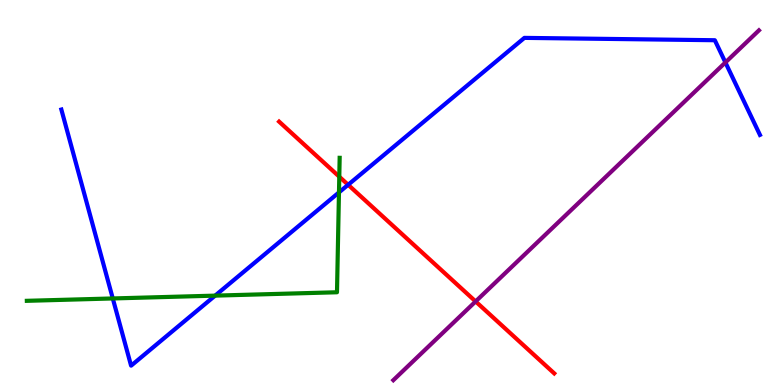[{'lines': ['blue', 'red'], 'intersections': [{'x': 4.49, 'y': 5.2}]}, {'lines': ['green', 'red'], 'intersections': [{'x': 4.38, 'y': 5.41}]}, {'lines': ['purple', 'red'], 'intersections': [{'x': 6.14, 'y': 2.17}]}, {'lines': ['blue', 'green'], 'intersections': [{'x': 1.46, 'y': 2.25}, {'x': 2.78, 'y': 2.32}, {'x': 4.37, 'y': 5.0}]}, {'lines': ['blue', 'purple'], 'intersections': [{'x': 9.36, 'y': 8.38}]}, {'lines': ['green', 'purple'], 'intersections': []}]